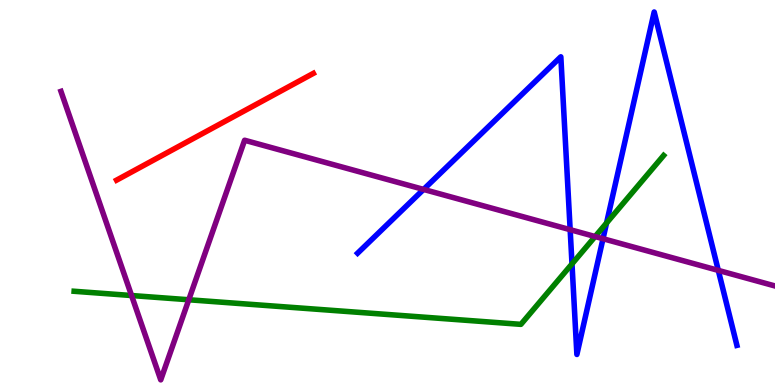[{'lines': ['blue', 'red'], 'intersections': []}, {'lines': ['green', 'red'], 'intersections': []}, {'lines': ['purple', 'red'], 'intersections': []}, {'lines': ['blue', 'green'], 'intersections': [{'x': 7.38, 'y': 3.15}, {'x': 7.83, 'y': 4.21}]}, {'lines': ['blue', 'purple'], 'intersections': [{'x': 5.47, 'y': 5.08}, {'x': 7.36, 'y': 4.03}, {'x': 7.78, 'y': 3.8}, {'x': 9.27, 'y': 2.98}]}, {'lines': ['green', 'purple'], 'intersections': [{'x': 1.7, 'y': 2.32}, {'x': 2.44, 'y': 2.21}, {'x': 7.68, 'y': 3.86}]}]